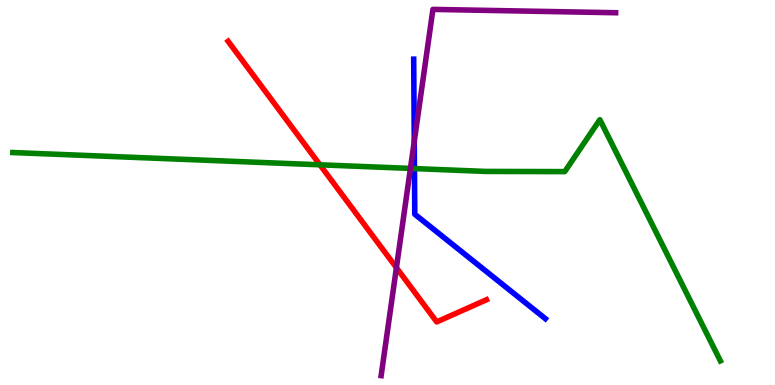[{'lines': ['blue', 'red'], 'intersections': []}, {'lines': ['green', 'red'], 'intersections': [{'x': 4.13, 'y': 5.72}]}, {'lines': ['purple', 'red'], 'intersections': [{'x': 5.11, 'y': 3.05}]}, {'lines': ['blue', 'green'], 'intersections': [{'x': 5.35, 'y': 5.62}]}, {'lines': ['blue', 'purple'], 'intersections': [{'x': 5.35, 'y': 6.33}]}, {'lines': ['green', 'purple'], 'intersections': [{'x': 5.3, 'y': 5.63}]}]